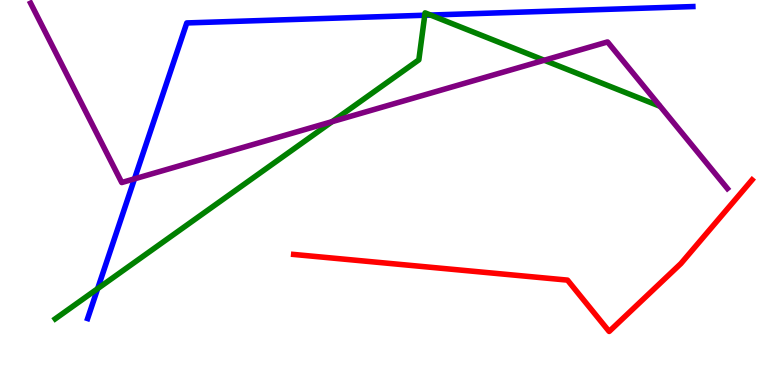[{'lines': ['blue', 'red'], 'intersections': []}, {'lines': ['green', 'red'], 'intersections': []}, {'lines': ['purple', 'red'], 'intersections': []}, {'lines': ['blue', 'green'], 'intersections': [{'x': 1.26, 'y': 2.5}, {'x': 5.48, 'y': 9.6}, {'x': 5.56, 'y': 9.61}]}, {'lines': ['blue', 'purple'], 'intersections': [{'x': 1.74, 'y': 5.35}]}, {'lines': ['green', 'purple'], 'intersections': [{'x': 4.28, 'y': 6.84}, {'x': 7.02, 'y': 8.43}]}]